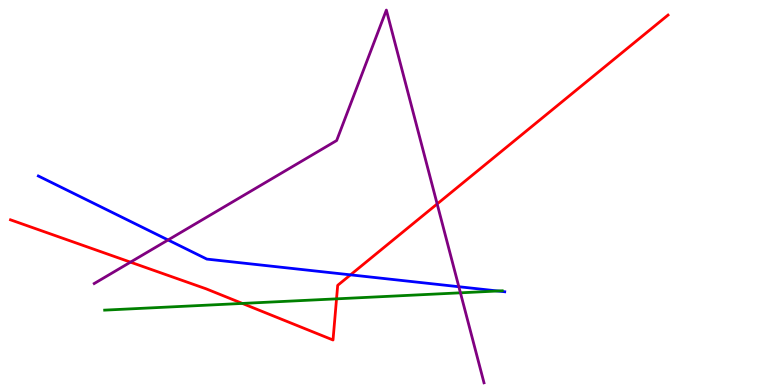[{'lines': ['blue', 'red'], 'intersections': [{'x': 4.52, 'y': 2.86}]}, {'lines': ['green', 'red'], 'intersections': [{'x': 3.13, 'y': 2.12}, {'x': 4.34, 'y': 2.24}]}, {'lines': ['purple', 'red'], 'intersections': [{'x': 1.68, 'y': 3.19}, {'x': 5.64, 'y': 4.7}]}, {'lines': ['blue', 'green'], 'intersections': [{'x': 6.42, 'y': 2.44}]}, {'lines': ['blue', 'purple'], 'intersections': [{'x': 2.17, 'y': 3.77}, {'x': 5.92, 'y': 2.55}]}, {'lines': ['green', 'purple'], 'intersections': [{'x': 5.94, 'y': 2.39}]}]